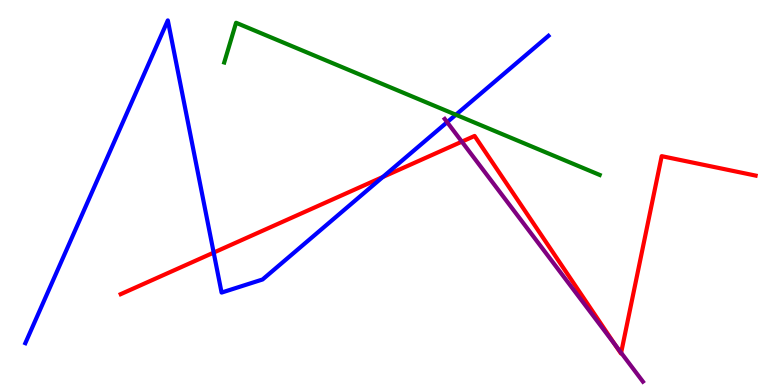[{'lines': ['blue', 'red'], 'intersections': [{'x': 2.76, 'y': 3.44}, {'x': 4.94, 'y': 5.4}]}, {'lines': ['green', 'red'], 'intersections': []}, {'lines': ['purple', 'red'], 'intersections': [{'x': 5.96, 'y': 6.32}, {'x': 7.94, 'y': 1.05}, {'x': 8.01, 'y': 0.837}]}, {'lines': ['blue', 'green'], 'intersections': [{'x': 5.88, 'y': 7.02}]}, {'lines': ['blue', 'purple'], 'intersections': [{'x': 5.77, 'y': 6.83}]}, {'lines': ['green', 'purple'], 'intersections': []}]